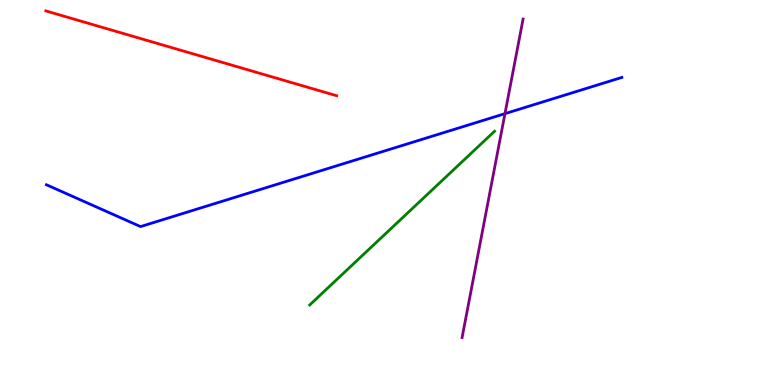[{'lines': ['blue', 'red'], 'intersections': []}, {'lines': ['green', 'red'], 'intersections': []}, {'lines': ['purple', 'red'], 'intersections': []}, {'lines': ['blue', 'green'], 'intersections': []}, {'lines': ['blue', 'purple'], 'intersections': [{'x': 6.52, 'y': 7.05}]}, {'lines': ['green', 'purple'], 'intersections': []}]